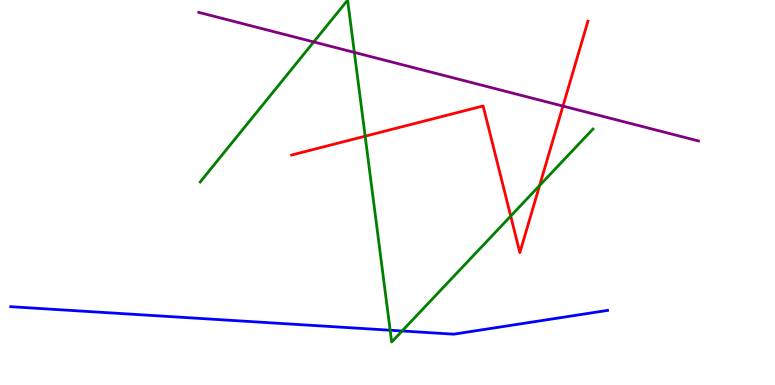[{'lines': ['blue', 'red'], 'intersections': []}, {'lines': ['green', 'red'], 'intersections': [{'x': 4.71, 'y': 6.46}, {'x': 6.59, 'y': 4.39}, {'x': 6.96, 'y': 5.18}]}, {'lines': ['purple', 'red'], 'intersections': [{'x': 7.26, 'y': 7.24}]}, {'lines': ['blue', 'green'], 'intersections': [{'x': 5.03, 'y': 1.42}, {'x': 5.19, 'y': 1.4}]}, {'lines': ['blue', 'purple'], 'intersections': []}, {'lines': ['green', 'purple'], 'intersections': [{'x': 4.05, 'y': 8.91}, {'x': 4.57, 'y': 8.64}]}]